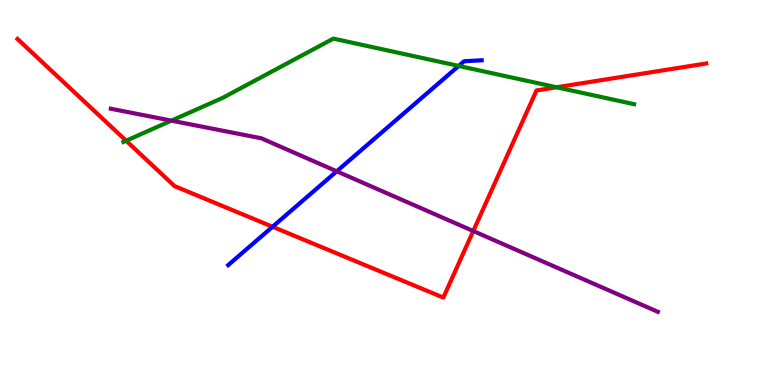[{'lines': ['blue', 'red'], 'intersections': [{'x': 3.52, 'y': 4.11}]}, {'lines': ['green', 'red'], 'intersections': [{'x': 1.63, 'y': 6.34}, {'x': 7.18, 'y': 7.73}]}, {'lines': ['purple', 'red'], 'intersections': [{'x': 6.11, 'y': 4.0}]}, {'lines': ['blue', 'green'], 'intersections': [{'x': 5.92, 'y': 8.29}]}, {'lines': ['blue', 'purple'], 'intersections': [{'x': 4.35, 'y': 5.55}]}, {'lines': ['green', 'purple'], 'intersections': [{'x': 2.21, 'y': 6.87}]}]